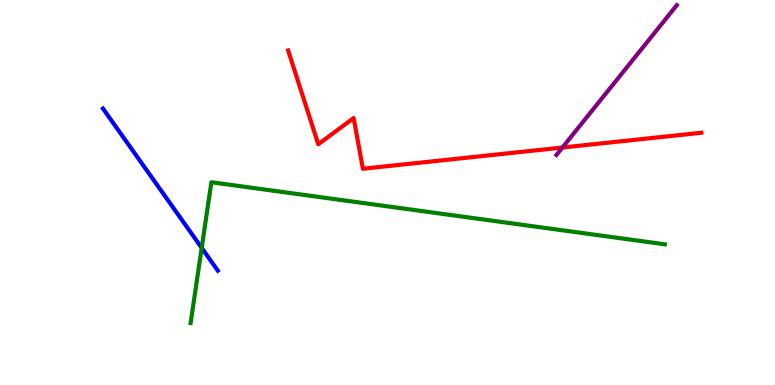[{'lines': ['blue', 'red'], 'intersections': []}, {'lines': ['green', 'red'], 'intersections': []}, {'lines': ['purple', 'red'], 'intersections': [{'x': 7.26, 'y': 6.17}]}, {'lines': ['blue', 'green'], 'intersections': [{'x': 2.6, 'y': 3.56}]}, {'lines': ['blue', 'purple'], 'intersections': []}, {'lines': ['green', 'purple'], 'intersections': []}]